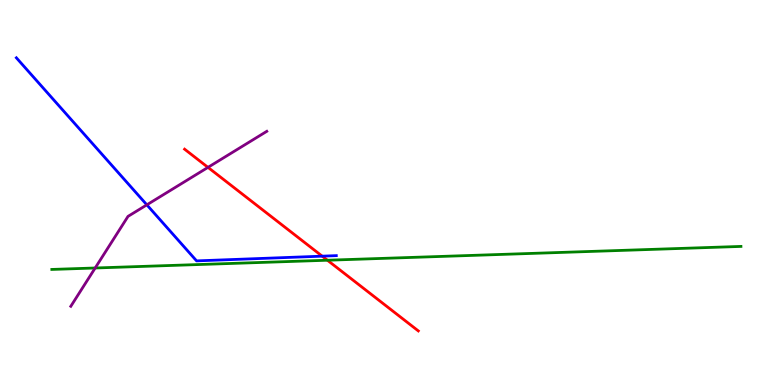[{'lines': ['blue', 'red'], 'intersections': [{'x': 4.16, 'y': 3.35}]}, {'lines': ['green', 'red'], 'intersections': [{'x': 4.22, 'y': 3.24}]}, {'lines': ['purple', 'red'], 'intersections': [{'x': 2.68, 'y': 5.65}]}, {'lines': ['blue', 'green'], 'intersections': []}, {'lines': ['blue', 'purple'], 'intersections': [{'x': 1.89, 'y': 4.68}]}, {'lines': ['green', 'purple'], 'intersections': [{'x': 1.23, 'y': 3.04}]}]